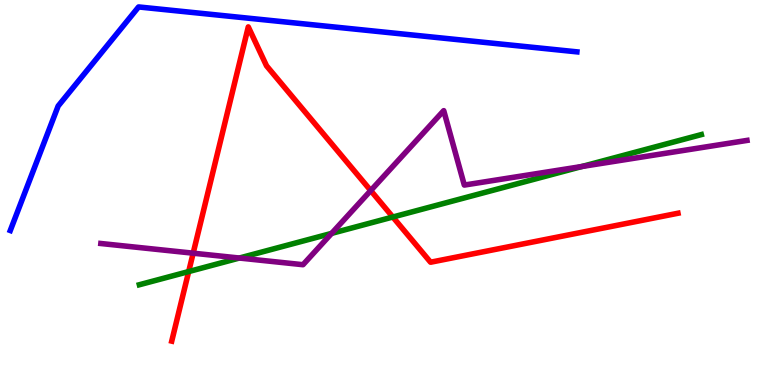[{'lines': ['blue', 'red'], 'intersections': []}, {'lines': ['green', 'red'], 'intersections': [{'x': 2.43, 'y': 2.95}, {'x': 5.07, 'y': 4.36}]}, {'lines': ['purple', 'red'], 'intersections': [{'x': 2.49, 'y': 3.42}, {'x': 4.78, 'y': 5.05}]}, {'lines': ['blue', 'green'], 'intersections': []}, {'lines': ['blue', 'purple'], 'intersections': []}, {'lines': ['green', 'purple'], 'intersections': [{'x': 3.09, 'y': 3.3}, {'x': 4.28, 'y': 3.94}, {'x': 7.51, 'y': 5.68}]}]